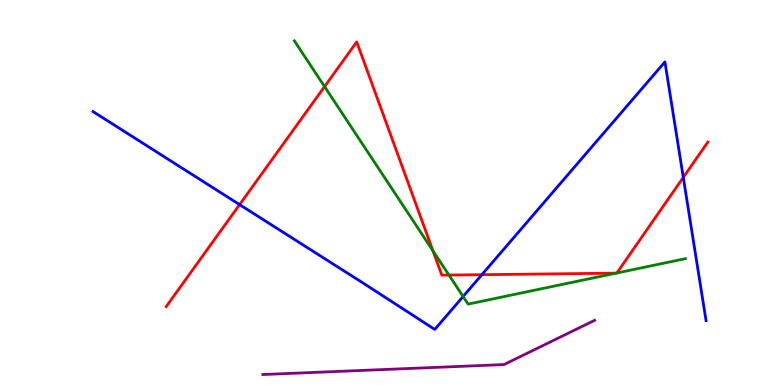[{'lines': ['blue', 'red'], 'intersections': [{'x': 3.09, 'y': 4.69}, {'x': 6.22, 'y': 2.87}, {'x': 8.82, 'y': 5.39}]}, {'lines': ['green', 'red'], 'intersections': [{'x': 4.19, 'y': 7.75}, {'x': 5.59, 'y': 3.49}, {'x': 5.79, 'y': 2.86}, {'x': 7.95, 'y': 2.91}, {'x': 7.96, 'y': 2.91}]}, {'lines': ['purple', 'red'], 'intersections': []}, {'lines': ['blue', 'green'], 'intersections': [{'x': 5.98, 'y': 2.3}]}, {'lines': ['blue', 'purple'], 'intersections': []}, {'lines': ['green', 'purple'], 'intersections': []}]